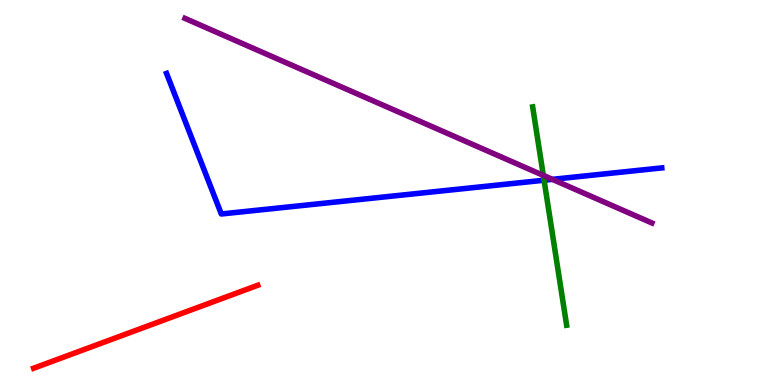[{'lines': ['blue', 'red'], 'intersections': []}, {'lines': ['green', 'red'], 'intersections': []}, {'lines': ['purple', 'red'], 'intersections': []}, {'lines': ['blue', 'green'], 'intersections': [{'x': 7.02, 'y': 5.32}]}, {'lines': ['blue', 'purple'], 'intersections': [{'x': 7.13, 'y': 5.34}]}, {'lines': ['green', 'purple'], 'intersections': [{'x': 7.01, 'y': 5.44}]}]